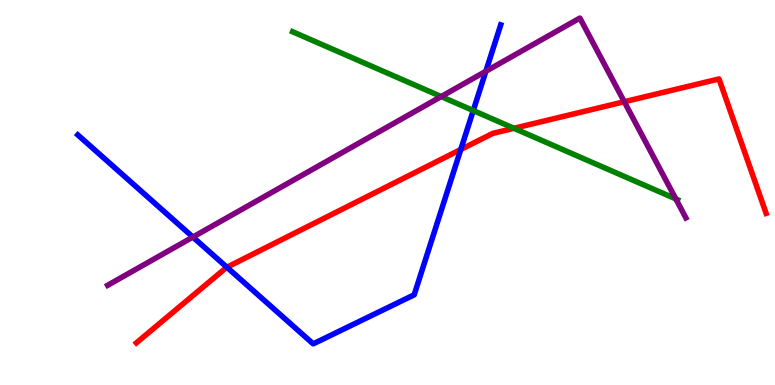[{'lines': ['blue', 'red'], 'intersections': [{'x': 2.93, 'y': 3.06}, {'x': 5.95, 'y': 6.12}]}, {'lines': ['green', 'red'], 'intersections': [{'x': 6.63, 'y': 6.67}]}, {'lines': ['purple', 'red'], 'intersections': [{'x': 8.06, 'y': 7.36}]}, {'lines': ['blue', 'green'], 'intersections': [{'x': 6.11, 'y': 7.13}]}, {'lines': ['blue', 'purple'], 'intersections': [{'x': 2.49, 'y': 3.84}, {'x': 6.27, 'y': 8.15}]}, {'lines': ['green', 'purple'], 'intersections': [{'x': 5.69, 'y': 7.49}, {'x': 8.72, 'y': 4.83}]}]